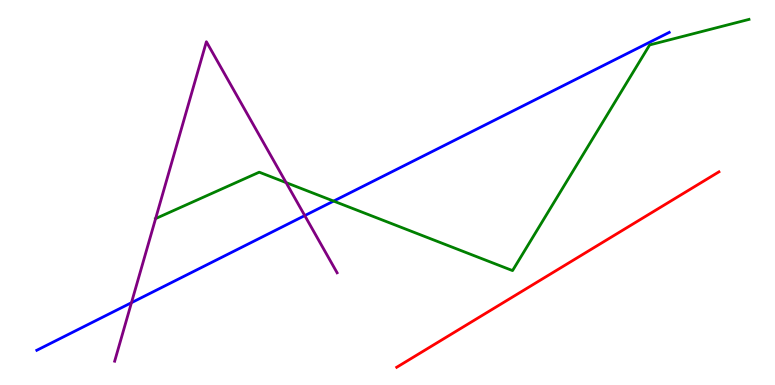[{'lines': ['blue', 'red'], 'intersections': []}, {'lines': ['green', 'red'], 'intersections': []}, {'lines': ['purple', 'red'], 'intersections': []}, {'lines': ['blue', 'green'], 'intersections': [{'x': 4.3, 'y': 4.78}]}, {'lines': ['blue', 'purple'], 'intersections': [{'x': 1.7, 'y': 2.14}, {'x': 3.93, 'y': 4.4}]}, {'lines': ['green', 'purple'], 'intersections': [{'x': 2.01, 'y': 4.32}, {'x': 3.69, 'y': 5.26}]}]